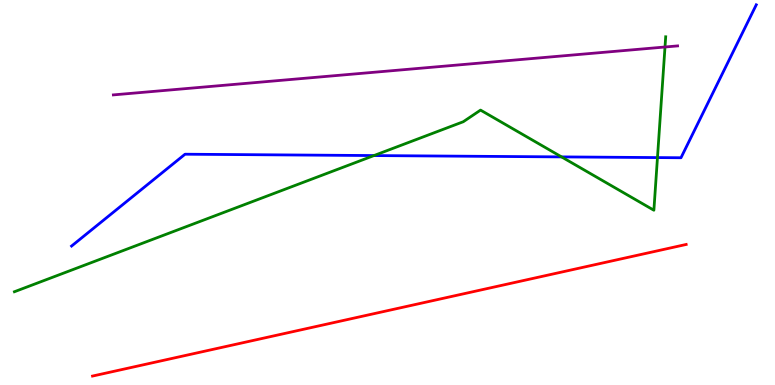[{'lines': ['blue', 'red'], 'intersections': []}, {'lines': ['green', 'red'], 'intersections': []}, {'lines': ['purple', 'red'], 'intersections': []}, {'lines': ['blue', 'green'], 'intersections': [{'x': 4.83, 'y': 5.96}, {'x': 7.25, 'y': 5.92}, {'x': 8.48, 'y': 5.91}]}, {'lines': ['blue', 'purple'], 'intersections': []}, {'lines': ['green', 'purple'], 'intersections': [{'x': 8.58, 'y': 8.78}]}]